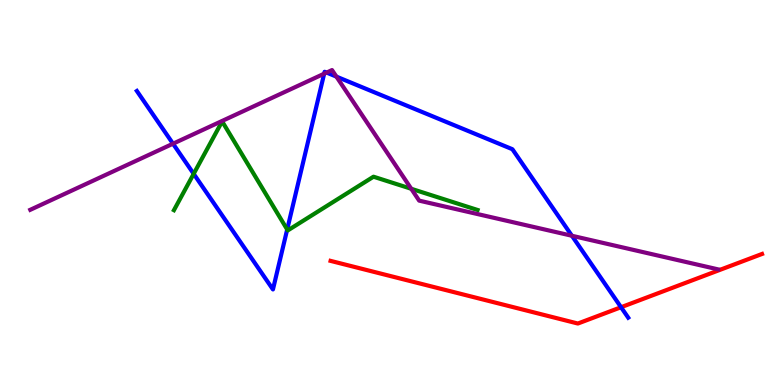[{'lines': ['blue', 'red'], 'intersections': [{'x': 8.01, 'y': 2.02}]}, {'lines': ['green', 'red'], 'intersections': []}, {'lines': ['purple', 'red'], 'intersections': []}, {'lines': ['blue', 'green'], 'intersections': [{'x': 2.5, 'y': 5.48}, {'x': 3.71, 'y': 4.04}]}, {'lines': ['blue', 'purple'], 'intersections': [{'x': 2.23, 'y': 6.27}, {'x': 4.18, 'y': 8.09}, {'x': 4.21, 'y': 8.11}, {'x': 4.34, 'y': 8.01}, {'x': 7.38, 'y': 3.88}]}, {'lines': ['green', 'purple'], 'intersections': [{'x': 5.31, 'y': 5.1}]}]